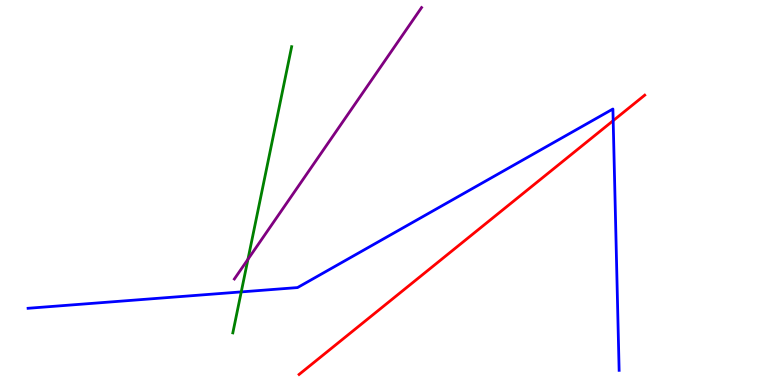[{'lines': ['blue', 'red'], 'intersections': [{'x': 7.91, 'y': 6.87}]}, {'lines': ['green', 'red'], 'intersections': []}, {'lines': ['purple', 'red'], 'intersections': []}, {'lines': ['blue', 'green'], 'intersections': [{'x': 3.11, 'y': 2.42}]}, {'lines': ['blue', 'purple'], 'intersections': []}, {'lines': ['green', 'purple'], 'intersections': [{'x': 3.2, 'y': 3.26}]}]